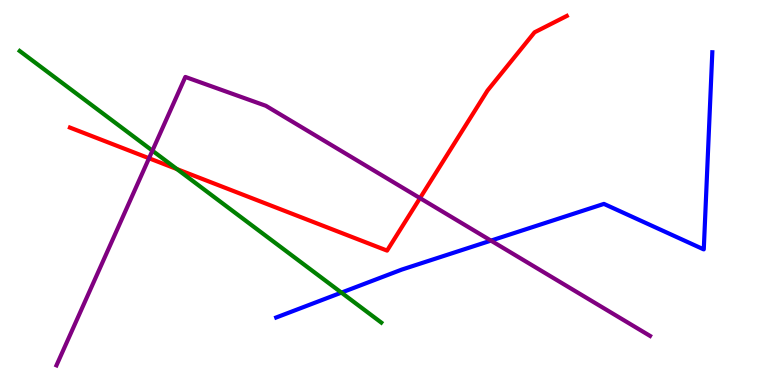[{'lines': ['blue', 'red'], 'intersections': []}, {'lines': ['green', 'red'], 'intersections': [{'x': 2.28, 'y': 5.61}]}, {'lines': ['purple', 'red'], 'intersections': [{'x': 1.92, 'y': 5.89}, {'x': 5.42, 'y': 4.85}]}, {'lines': ['blue', 'green'], 'intersections': [{'x': 4.41, 'y': 2.4}]}, {'lines': ['blue', 'purple'], 'intersections': [{'x': 6.33, 'y': 3.75}]}, {'lines': ['green', 'purple'], 'intersections': [{'x': 1.97, 'y': 6.09}]}]